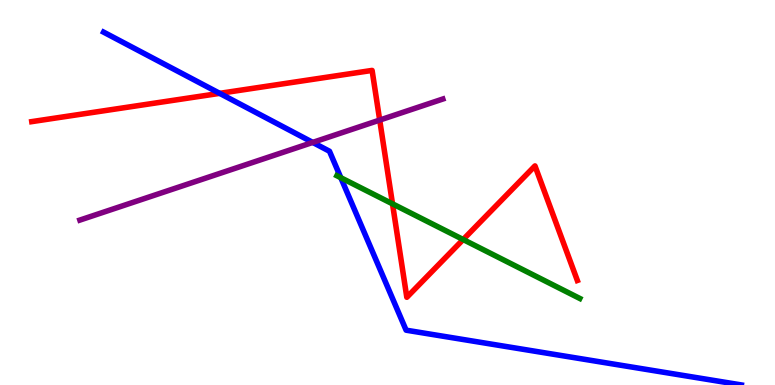[{'lines': ['blue', 'red'], 'intersections': [{'x': 2.83, 'y': 7.58}]}, {'lines': ['green', 'red'], 'intersections': [{'x': 5.06, 'y': 4.71}, {'x': 5.98, 'y': 3.78}]}, {'lines': ['purple', 'red'], 'intersections': [{'x': 4.9, 'y': 6.88}]}, {'lines': ['blue', 'green'], 'intersections': [{'x': 4.4, 'y': 5.38}]}, {'lines': ['blue', 'purple'], 'intersections': [{'x': 4.04, 'y': 6.3}]}, {'lines': ['green', 'purple'], 'intersections': []}]